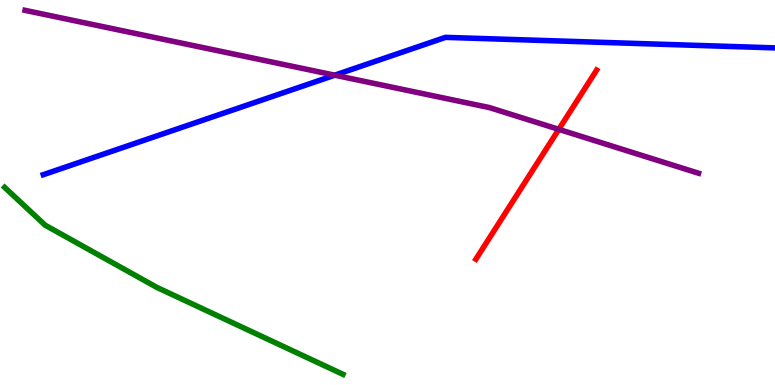[{'lines': ['blue', 'red'], 'intersections': []}, {'lines': ['green', 'red'], 'intersections': []}, {'lines': ['purple', 'red'], 'intersections': [{'x': 7.21, 'y': 6.64}]}, {'lines': ['blue', 'green'], 'intersections': []}, {'lines': ['blue', 'purple'], 'intersections': [{'x': 4.32, 'y': 8.05}]}, {'lines': ['green', 'purple'], 'intersections': []}]